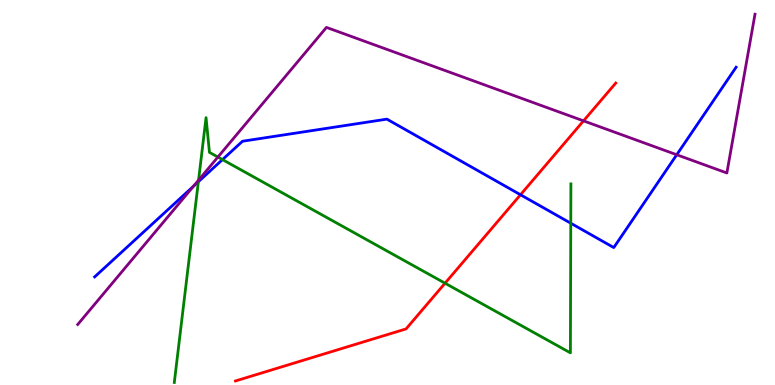[{'lines': ['blue', 'red'], 'intersections': [{'x': 6.72, 'y': 4.94}]}, {'lines': ['green', 'red'], 'intersections': [{'x': 5.74, 'y': 2.64}]}, {'lines': ['purple', 'red'], 'intersections': [{'x': 7.53, 'y': 6.86}]}, {'lines': ['blue', 'green'], 'intersections': [{'x': 2.56, 'y': 5.28}, {'x': 2.87, 'y': 5.85}, {'x': 7.36, 'y': 4.2}]}, {'lines': ['blue', 'purple'], 'intersections': [{'x': 2.5, 'y': 5.16}, {'x': 8.73, 'y': 5.98}]}, {'lines': ['green', 'purple'], 'intersections': [{'x': 2.56, 'y': 5.32}, {'x': 2.81, 'y': 5.92}]}]